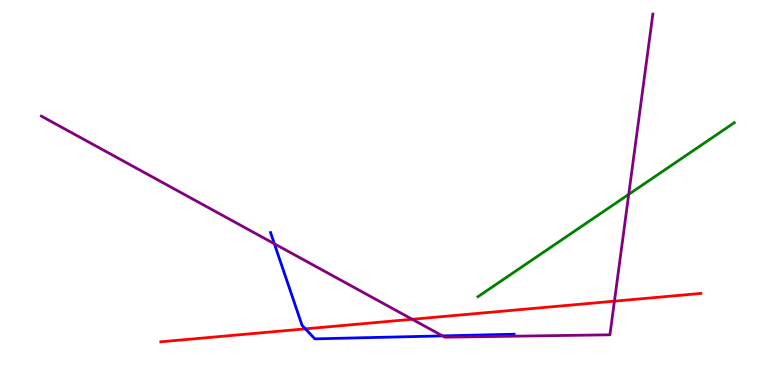[{'lines': ['blue', 'red'], 'intersections': [{'x': 3.94, 'y': 1.46}]}, {'lines': ['green', 'red'], 'intersections': []}, {'lines': ['purple', 'red'], 'intersections': [{'x': 5.32, 'y': 1.71}, {'x': 7.93, 'y': 2.18}]}, {'lines': ['blue', 'green'], 'intersections': []}, {'lines': ['blue', 'purple'], 'intersections': [{'x': 3.54, 'y': 3.67}, {'x': 5.71, 'y': 1.28}]}, {'lines': ['green', 'purple'], 'intersections': [{'x': 8.11, 'y': 4.95}]}]